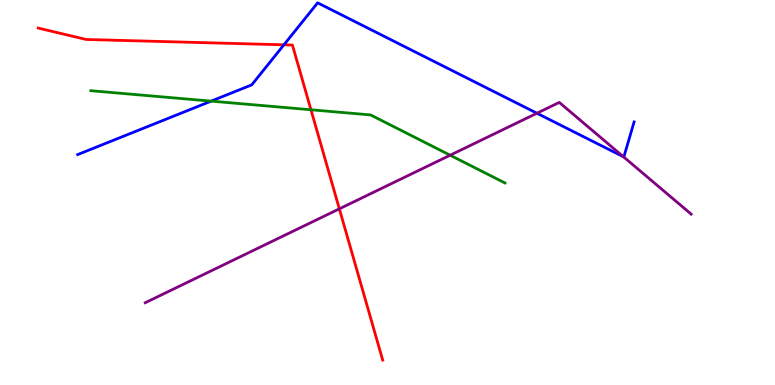[{'lines': ['blue', 'red'], 'intersections': [{'x': 3.66, 'y': 8.84}]}, {'lines': ['green', 'red'], 'intersections': [{'x': 4.01, 'y': 7.15}]}, {'lines': ['purple', 'red'], 'intersections': [{'x': 4.38, 'y': 4.58}]}, {'lines': ['blue', 'green'], 'intersections': [{'x': 2.72, 'y': 7.37}]}, {'lines': ['blue', 'purple'], 'intersections': [{'x': 6.93, 'y': 7.06}, {'x': 8.05, 'y': 5.93}]}, {'lines': ['green', 'purple'], 'intersections': [{'x': 5.81, 'y': 5.97}]}]